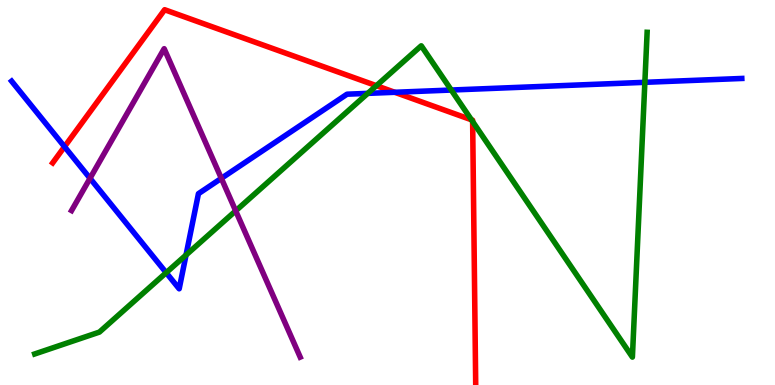[{'lines': ['blue', 'red'], 'intersections': [{'x': 0.832, 'y': 6.19}, {'x': 5.09, 'y': 7.6}]}, {'lines': ['green', 'red'], 'intersections': [{'x': 4.86, 'y': 7.77}, {'x': 6.08, 'y': 6.89}, {'x': 6.1, 'y': 6.84}]}, {'lines': ['purple', 'red'], 'intersections': []}, {'lines': ['blue', 'green'], 'intersections': [{'x': 2.14, 'y': 2.92}, {'x': 2.4, 'y': 3.38}, {'x': 4.75, 'y': 7.57}, {'x': 5.82, 'y': 7.66}, {'x': 8.32, 'y': 7.86}]}, {'lines': ['blue', 'purple'], 'intersections': [{'x': 1.16, 'y': 5.37}, {'x': 2.86, 'y': 5.37}]}, {'lines': ['green', 'purple'], 'intersections': [{'x': 3.04, 'y': 4.52}]}]